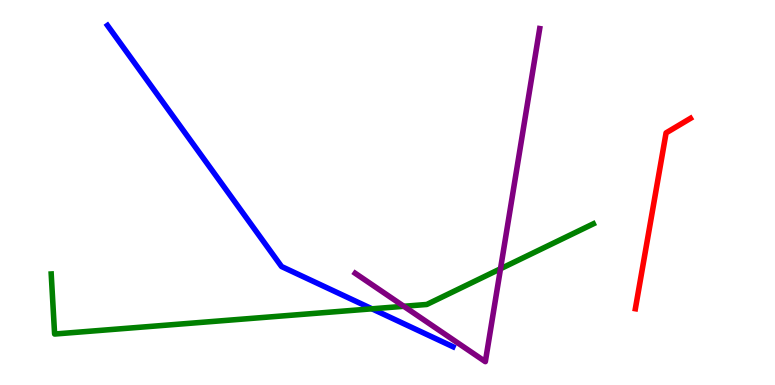[{'lines': ['blue', 'red'], 'intersections': []}, {'lines': ['green', 'red'], 'intersections': []}, {'lines': ['purple', 'red'], 'intersections': []}, {'lines': ['blue', 'green'], 'intersections': [{'x': 4.8, 'y': 1.98}]}, {'lines': ['blue', 'purple'], 'intersections': []}, {'lines': ['green', 'purple'], 'intersections': [{'x': 5.21, 'y': 2.04}, {'x': 6.46, 'y': 3.02}]}]